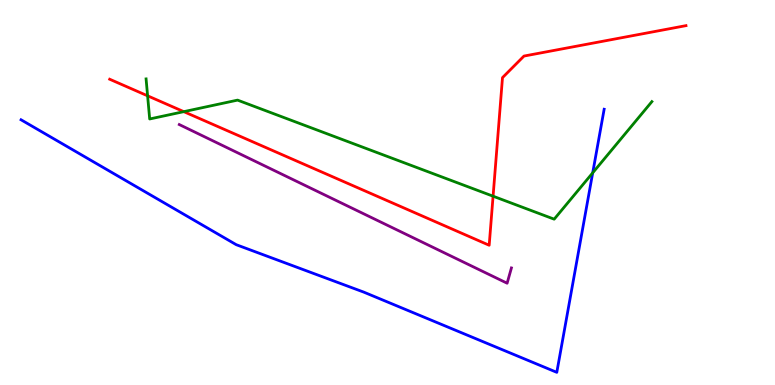[{'lines': ['blue', 'red'], 'intersections': []}, {'lines': ['green', 'red'], 'intersections': [{'x': 1.9, 'y': 7.51}, {'x': 2.37, 'y': 7.1}, {'x': 6.36, 'y': 4.9}]}, {'lines': ['purple', 'red'], 'intersections': []}, {'lines': ['blue', 'green'], 'intersections': [{'x': 7.65, 'y': 5.51}]}, {'lines': ['blue', 'purple'], 'intersections': []}, {'lines': ['green', 'purple'], 'intersections': []}]